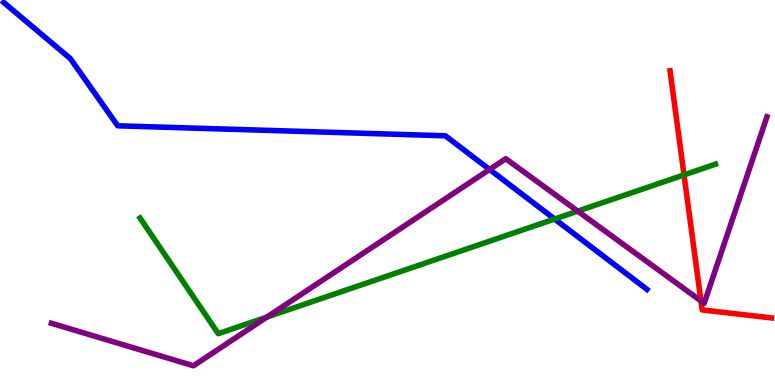[{'lines': ['blue', 'red'], 'intersections': []}, {'lines': ['green', 'red'], 'intersections': [{'x': 8.83, 'y': 5.46}]}, {'lines': ['purple', 'red'], 'intersections': [{'x': 9.04, 'y': 2.18}]}, {'lines': ['blue', 'green'], 'intersections': [{'x': 7.16, 'y': 4.31}]}, {'lines': ['blue', 'purple'], 'intersections': [{'x': 6.32, 'y': 5.6}]}, {'lines': ['green', 'purple'], 'intersections': [{'x': 3.44, 'y': 1.76}, {'x': 7.45, 'y': 4.52}]}]